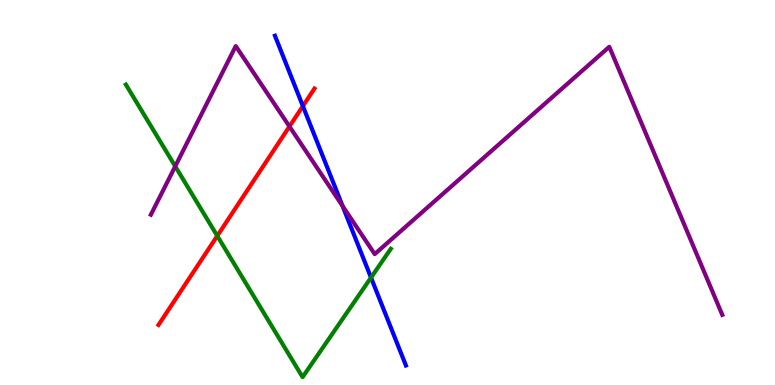[{'lines': ['blue', 'red'], 'intersections': [{'x': 3.91, 'y': 7.24}]}, {'lines': ['green', 'red'], 'intersections': [{'x': 2.8, 'y': 3.87}]}, {'lines': ['purple', 'red'], 'intersections': [{'x': 3.73, 'y': 6.71}]}, {'lines': ['blue', 'green'], 'intersections': [{'x': 4.79, 'y': 2.79}]}, {'lines': ['blue', 'purple'], 'intersections': [{'x': 4.42, 'y': 4.65}]}, {'lines': ['green', 'purple'], 'intersections': [{'x': 2.26, 'y': 5.68}]}]